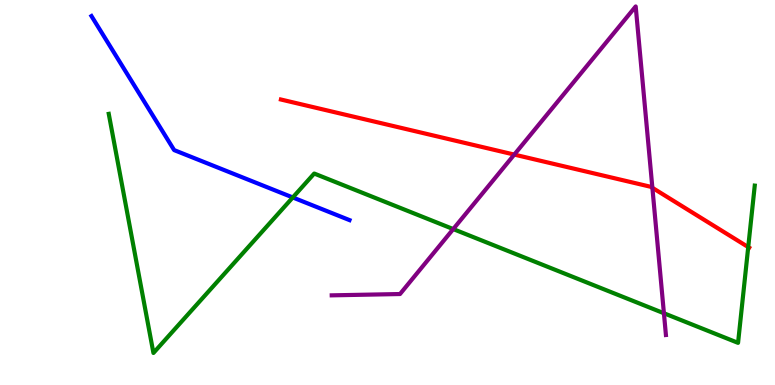[{'lines': ['blue', 'red'], 'intersections': []}, {'lines': ['green', 'red'], 'intersections': [{'x': 9.65, 'y': 3.58}]}, {'lines': ['purple', 'red'], 'intersections': [{'x': 6.64, 'y': 5.98}, {'x': 8.42, 'y': 5.12}]}, {'lines': ['blue', 'green'], 'intersections': [{'x': 3.78, 'y': 4.87}]}, {'lines': ['blue', 'purple'], 'intersections': []}, {'lines': ['green', 'purple'], 'intersections': [{'x': 5.85, 'y': 4.05}, {'x': 8.57, 'y': 1.86}]}]